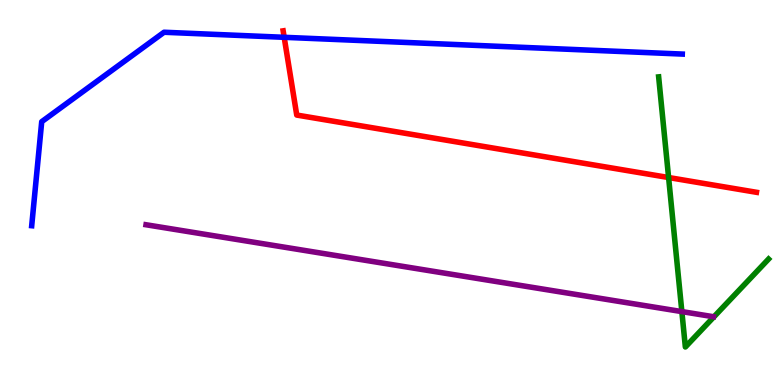[{'lines': ['blue', 'red'], 'intersections': [{'x': 3.67, 'y': 9.03}]}, {'lines': ['green', 'red'], 'intersections': [{'x': 8.63, 'y': 5.39}]}, {'lines': ['purple', 'red'], 'intersections': []}, {'lines': ['blue', 'green'], 'intersections': []}, {'lines': ['blue', 'purple'], 'intersections': []}, {'lines': ['green', 'purple'], 'intersections': [{'x': 8.8, 'y': 1.91}]}]